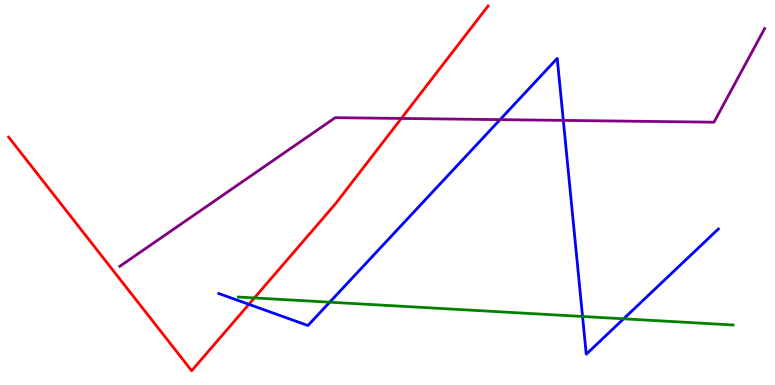[{'lines': ['blue', 'red'], 'intersections': [{'x': 3.21, 'y': 2.1}]}, {'lines': ['green', 'red'], 'intersections': [{'x': 3.28, 'y': 2.26}]}, {'lines': ['purple', 'red'], 'intersections': [{'x': 5.18, 'y': 6.92}]}, {'lines': ['blue', 'green'], 'intersections': [{'x': 4.25, 'y': 2.15}, {'x': 7.52, 'y': 1.78}, {'x': 8.05, 'y': 1.72}]}, {'lines': ['blue', 'purple'], 'intersections': [{'x': 6.45, 'y': 6.89}, {'x': 7.27, 'y': 6.87}]}, {'lines': ['green', 'purple'], 'intersections': []}]